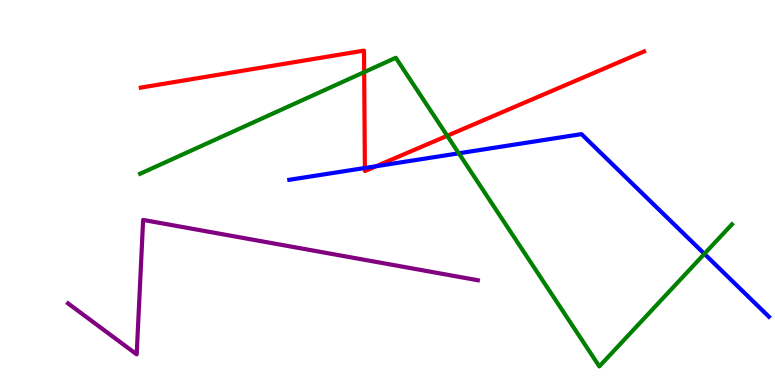[{'lines': ['blue', 'red'], 'intersections': [{'x': 4.71, 'y': 5.64}, {'x': 4.85, 'y': 5.68}]}, {'lines': ['green', 'red'], 'intersections': [{'x': 4.7, 'y': 8.13}, {'x': 5.77, 'y': 6.47}]}, {'lines': ['purple', 'red'], 'intersections': []}, {'lines': ['blue', 'green'], 'intersections': [{'x': 5.92, 'y': 6.02}, {'x': 9.09, 'y': 3.41}]}, {'lines': ['blue', 'purple'], 'intersections': []}, {'lines': ['green', 'purple'], 'intersections': []}]